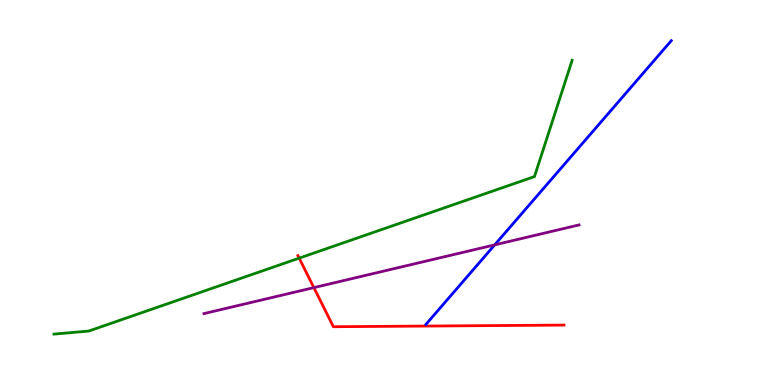[{'lines': ['blue', 'red'], 'intersections': []}, {'lines': ['green', 'red'], 'intersections': [{'x': 3.86, 'y': 3.3}]}, {'lines': ['purple', 'red'], 'intersections': [{'x': 4.05, 'y': 2.53}]}, {'lines': ['blue', 'green'], 'intersections': []}, {'lines': ['blue', 'purple'], 'intersections': [{'x': 6.38, 'y': 3.64}]}, {'lines': ['green', 'purple'], 'intersections': []}]